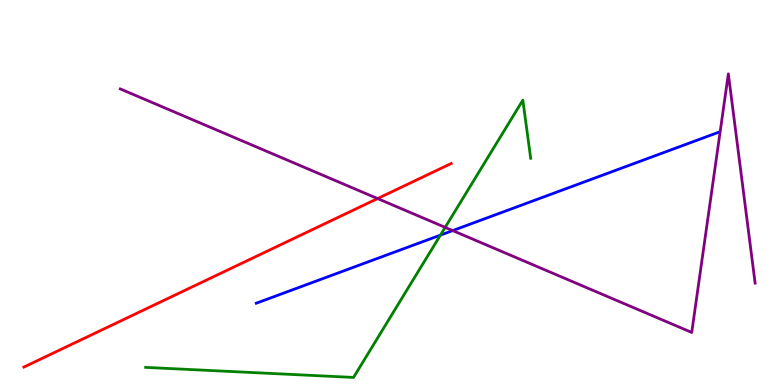[{'lines': ['blue', 'red'], 'intersections': []}, {'lines': ['green', 'red'], 'intersections': []}, {'lines': ['purple', 'red'], 'intersections': [{'x': 4.87, 'y': 4.84}]}, {'lines': ['blue', 'green'], 'intersections': [{'x': 5.68, 'y': 3.89}]}, {'lines': ['blue', 'purple'], 'intersections': [{'x': 5.84, 'y': 4.01}]}, {'lines': ['green', 'purple'], 'intersections': [{'x': 5.74, 'y': 4.09}]}]